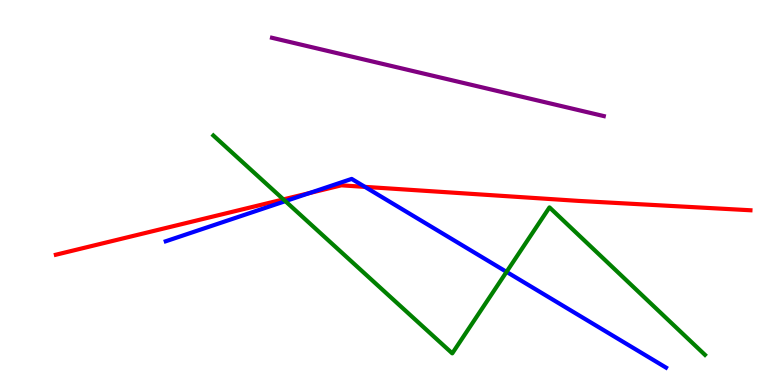[{'lines': ['blue', 'red'], 'intersections': [{'x': 3.99, 'y': 4.99}, {'x': 4.71, 'y': 5.15}]}, {'lines': ['green', 'red'], 'intersections': [{'x': 3.66, 'y': 4.82}]}, {'lines': ['purple', 'red'], 'intersections': []}, {'lines': ['blue', 'green'], 'intersections': [{'x': 3.68, 'y': 4.78}, {'x': 6.54, 'y': 2.94}]}, {'lines': ['blue', 'purple'], 'intersections': []}, {'lines': ['green', 'purple'], 'intersections': []}]